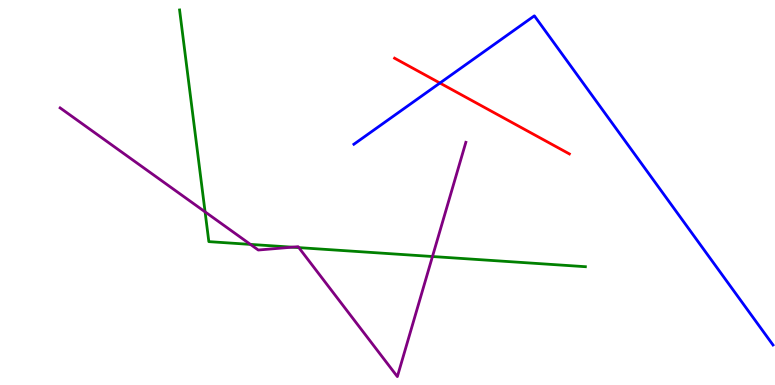[{'lines': ['blue', 'red'], 'intersections': [{'x': 5.68, 'y': 7.84}]}, {'lines': ['green', 'red'], 'intersections': []}, {'lines': ['purple', 'red'], 'intersections': []}, {'lines': ['blue', 'green'], 'intersections': []}, {'lines': ['blue', 'purple'], 'intersections': []}, {'lines': ['green', 'purple'], 'intersections': [{'x': 2.65, 'y': 4.5}, {'x': 3.23, 'y': 3.65}, {'x': 3.77, 'y': 3.58}, {'x': 3.86, 'y': 3.57}, {'x': 5.58, 'y': 3.34}]}]